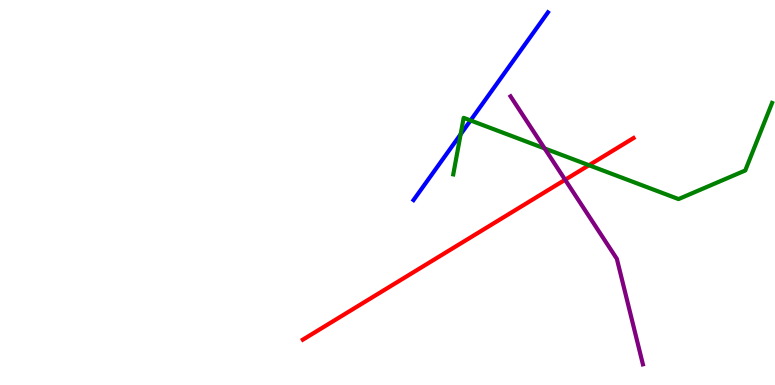[{'lines': ['blue', 'red'], 'intersections': []}, {'lines': ['green', 'red'], 'intersections': [{'x': 7.6, 'y': 5.71}]}, {'lines': ['purple', 'red'], 'intersections': [{'x': 7.29, 'y': 5.33}]}, {'lines': ['blue', 'green'], 'intersections': [{'x': 5.94, 'y': 6.51}, {'x': 6.07, 'y': 6.87}]}, {'lines': ['blue', 'purple'], 'intersections': []}, {'lines': ['green', 'purple'], 'intersections': [{'x': 7.03, 'y': 6.14}]}]